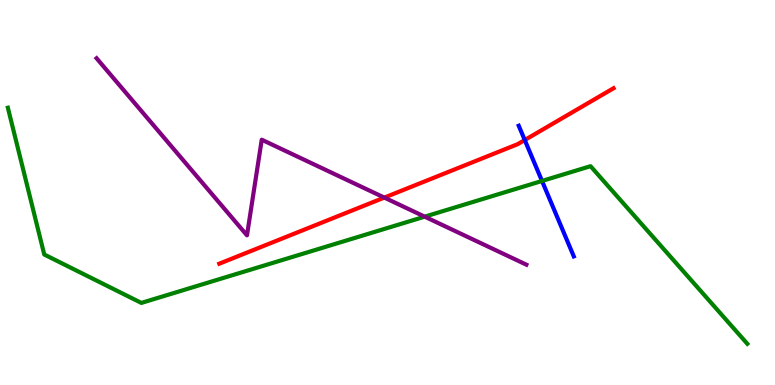[{'lines': ['blue', 'red'], 'intersections': [{'x': 6.77, 'y': 6.36}]}, {'lines': ['green', 'red'], 'intersections': []}, {'lines': ['purple', 'red'], 'intersections': [{'x': 4.96, 'y': 4.87}]}, {'lines': ['blue', 'green'], 'intersections': [{'x': 6.99, 'y': 5.3}]}, {'lines': ['blue', 'purple'], 'intersections': []}, {'lines': ['green', 'purple'], 'intersections': [{'x': 5.48, 'y': 4.37}]}]